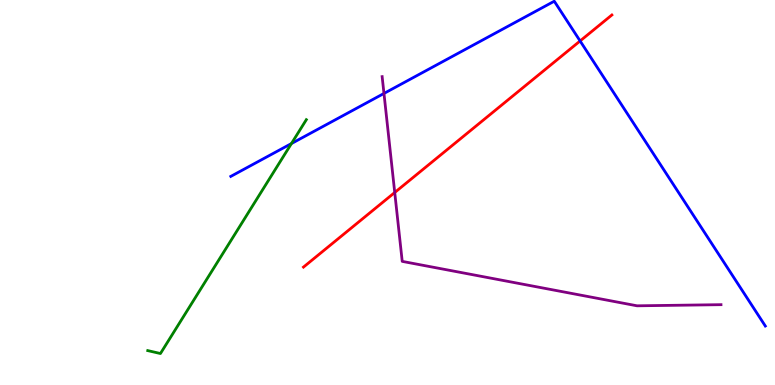[{'lines': ['blue', 'red'], 'intersections': [{'x': 7.49, 'y': 8.94}]}, {'lines': ['green', 'red'], 'intersections': []}, {'lines': ['purple', 'red'], 'intersections': [{'x': 5.09, 'y': 5.0}]}, {'lines': ['blue', 'green'], 'intersections': [{'x': 3.76, 'y': 6.27}]}, {'lines': ['blue', 'purple'], 'intersections': [{'x': 4.95, 'y': 7.57}]}, {'lines': ['green', 'purple'], 'intersections': []}]